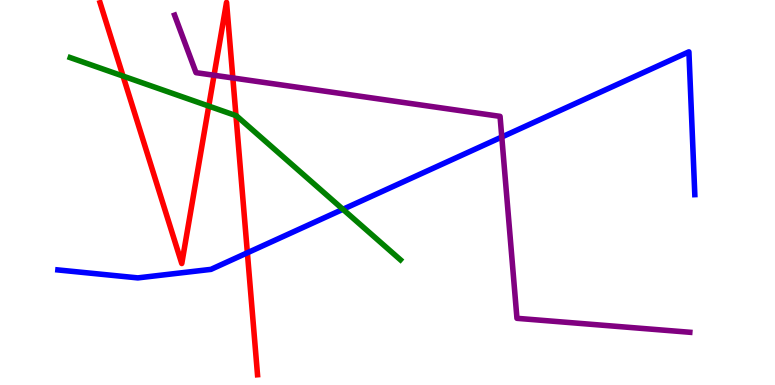[{'lines': ['blue', 'red'], 'intersections': [{'x': 3.19, 'y': 3.43}]}, {'lines': ['green', 'red'], 'intersections': [{'x': 1.59, 'y': 8.02}, {'x': 2.69, 'y': 7.24}, {'x': 3.04, 'y': 7.0}]}, {'lines': ['purple', 'red'], 'intersections': [{'x': 2.76, 'y': 8.05}, {'x': 3.0, 'y': 7.98}]}, {'lines': ['blue', 'green'], 'intersections': [{'x': 4.42, 'y': 4.56}]}, {'lines': ['blue', 'purple'], 'intersections': [{'x': 6.47, 'y': 6.44}]}, {'lines': ['green', 'purple'], 'intersections': []}]